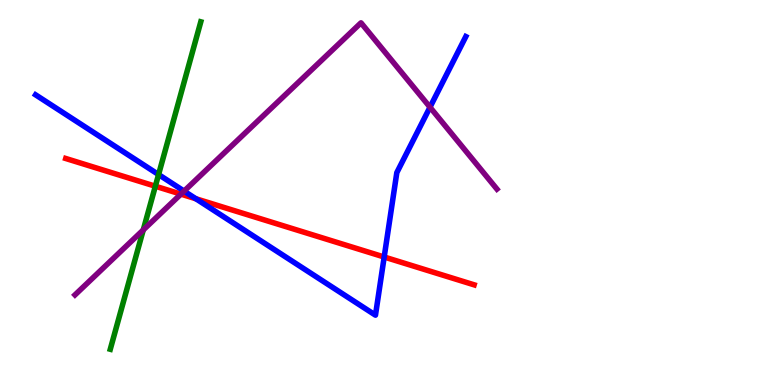[{'lines': ['blue', 'red'], 'intersections': [{'x': 2.53, 'y': 4.84}, {'x': 4.96, 'y': 3.32}]}, {'lines': ['green', 'red'], 'intersections': [{'x': 2.0, 'y': 5.16}]}, {'lines': ['purple', 'red'], 'intersections': [{'x': 2.33, 'y': 4.96}]}, {'lines': ['blue', 'green'], 'intersections': [{'x': 2.05, 'y': 5.47}]}, {'lines': ['blue', 'purple'], 'intersections': [{'x': 2.38, 'y': 5.04}, {'x': 5.55, 'y': 7.22}]}, {'lines': ['green', 'purple'], 'intersections': [{'x': 1.85, 'y': 4.03}]}]